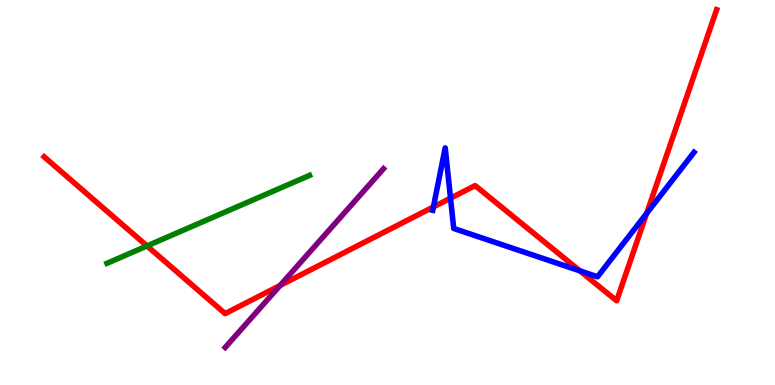[{'lines': ['blue', 'red'], 'intersections': [{'x': 5.59, 'y': 4.62}, {'x': 5.81, 'y': 4.85}, {'x': 7.48, 'y': 2.97}, {'x': 8.34, 'y': 4.46}]}, {'lines': ['green', 'red'], 'intersections': [{'x': 1.9, 'y': 3.61}]}, {'lines': ['purple', 'red'], 'intersections': [{'x': 3.61, 'y': 2.59}]}, {'lines': ['blue', 'green'], 'intersections': []}, {'lines': ['blue', 'purple'], 'intersections': []}, {'lines': ['green', 'purple'], 'intersections': []}]